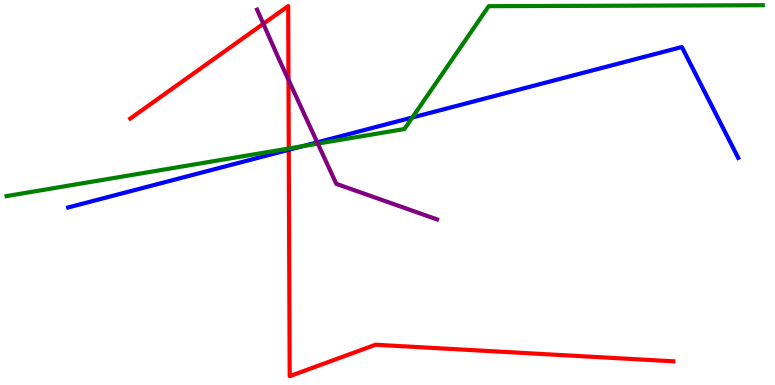[{'lines': ['blue', 'red'], 'intersections': [{'x': 3.73, 'y': 6.11}]}, {'lines': ['green', 'red'], 'intersections': [{'x': 3.73, 'y': 6.14}]}, {'lines': ['purple', 'red'], 'intersections': [{'x': 3.4, 'y': 9.38}, {'x': 3.72, 'y': 7.93}]}, {'lines': ['blue', 'green'], 'intersections': [{'x': 3.9, 'y': 6.2}, {'x': 5.32, 'y': 6.95}]}, {'lines': ['blue', 'purple'], 'intersections': [{'x': 4.09, 'y': 6.3}]}, {'lines': ['green', 'purple'], 'intersections': [{'x': 4.1, 'y': 6.27}]}]